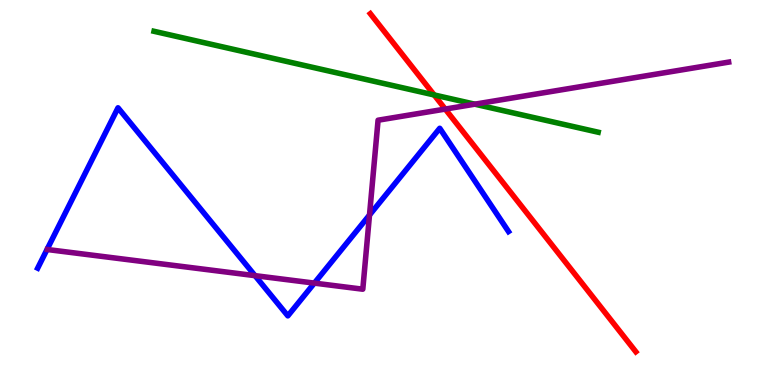[{'lines': ['blue', 'red'], 'intersections': []}, {'lines': ['green', 'red'], 'intersections': [{'x': 5.6, 'y': 7.53}]}, {'lines': ['purple', 'red'], 'intersections': [{'x': 5.75, 'y': 7.17}]}, {'lines': ['blue', 'green'], 'intersections': []}, {'lines': ['blue', 'purple'], 'intersections': [{'x': 3.29, 'y': 2.84}, {'x': 4.06, 'y': 2.65}, {'x': 4.77, 'y': 4.42}]}, {'lines': ['green', 'purple'], 'intersections': [{'x': 6.13, 'y': 7.29}]}]